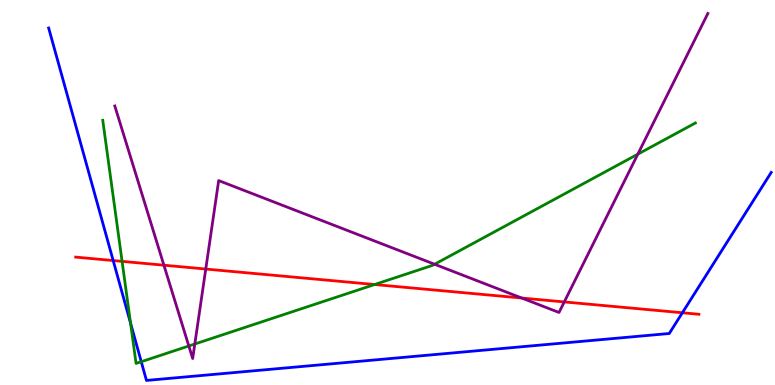[{'lines': ['blue', 'red'], 'intersections': [{'x': 1.46, 'y': 3.23}, {'x': 8.8, 'y': 1.88}]}, {'lines': ['green', 'red'], 'intersections': [{'x': 1.58, 'y': 3.21}, {'x': 4.83, 'y': 2.61}]}, {'lines': ['purple', 'red'], 'intersections': [{'x': 2.11, 'y': 3.11}, {'x': 2.65, 'y': 3.01}, {'x': 6.73, 'y': 2.26}, {'x': 7.28, 'y': 2.16}]}, {'lines': ['blue', 'green'], 'intersections': [{'x': 1.68, 'y': 1.61}, {'x': 1.82, 'y': 0.605}]}, {'lines': ['blue', 'purple'], 'intersections': []}, {'lines': ['green', 'purple'], 'intersections': [{'x': 2.44, 'y': 1.01}, {'x': 2.51, 'y': 1.06}, {'x': 5.61, 'y': 3.14}, {'x': 8.23, 'y': 6.0}]}]